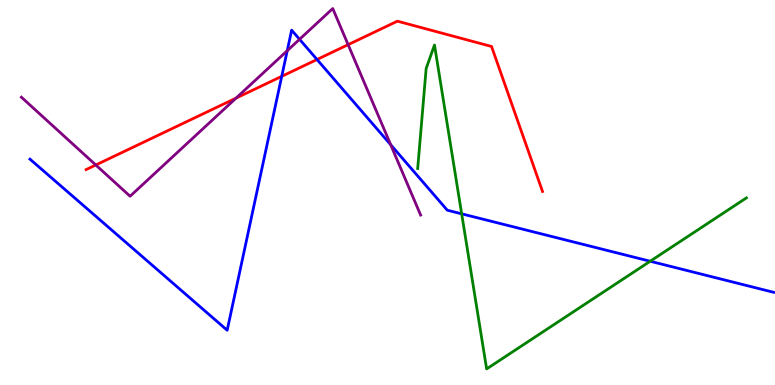[{'lines': ['blue', 'red'], 'intersections': [{'x': 3.64, 'y': 8.02}, {'x': 4.09, 'y': 8.45}]}, {'lines': ['green', 'red'], 'intersections': []}, {'lines': ['purple', 'red'], 'intersections': [{'x': 1.24, 'y': 5.71}, {'x': 3.05, 'y': 7.45}, {'x': 4.49, 'y': 8.84}]}, {'lines': ['blue', 'green'], 'intersections': [{'x': 5.96, 'y': 4.45}, {'x': 8.39, 'y': 3.21}]}, {'lines': ['blue', 'purple'], 'intersections': [{'x': 3.71, 'y': 8.68}, {'x': 3.87, 'y': 8.98}, {'x': 5.04, 'y': 6.24}]}, {'lines': ['green', 'purple'], 'intersections': []}]